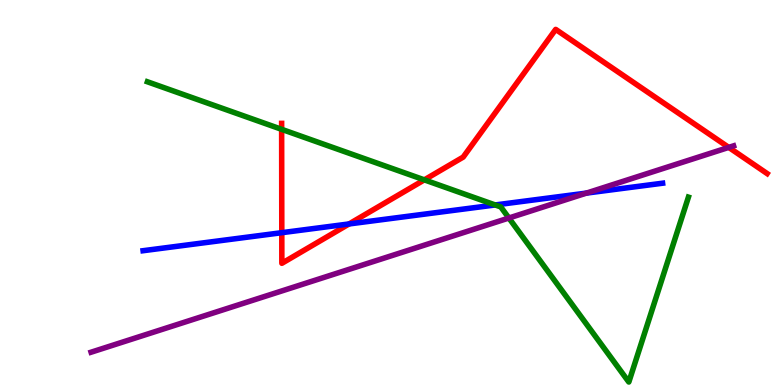[{'lines': ['blue', 'red'], 'intersections': [{'x': 3.64, 'y': 3.96}, {'x': 4.5, 'y': 4.18}]}, {'lines': ['green', 'red'], 'intersections': [{'x': 3.63, 'y': 6.64}, {'x': 5.48, 'y': 5.33}]}, {'lines': ['purple', 'red'], 'intersections': [{'x': 9.4, 'y': 6.17}]}, {'lines': ['blue', 'green'], 'intersections': [{'x': 6.39, 'y': 4.68}]}, {'lines': ['blue', 'purple'], 'intersections': [{'x': 7.57, 'y': 4.98}]}, {'lines': ['green', 'purple'], 'intersections': [{'x': 6.57, 'y': 4.34}]}]